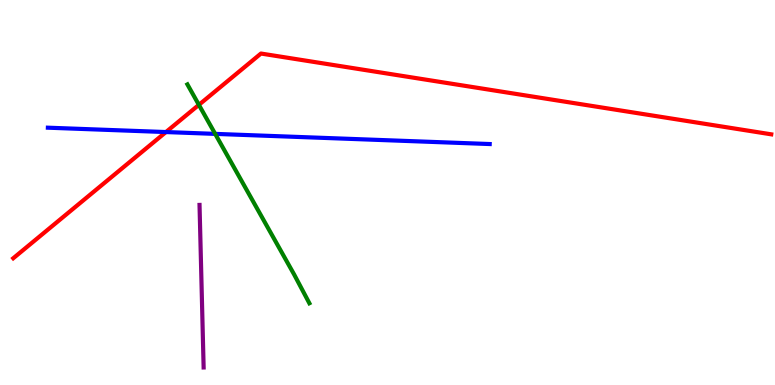[{'lines': ['blue', 'red'], 'intersections': [{'x': 2.14, 'y': 6.57}]}, {'lines': ['green', 'red'], 'intersections': [{'x': 2.57, 'y': 7.28}]}, {'lines': ['purple', 'red'], 'intersections': []}, {'lines': ['blue', 'green'], 'intersections': [{'x': 2.78, 'y': 6.52}]}, {'lines': ['blue', 'purple'], 'intersections': []}, {'lines': ['green', 'purple'], 'intersections': []}]